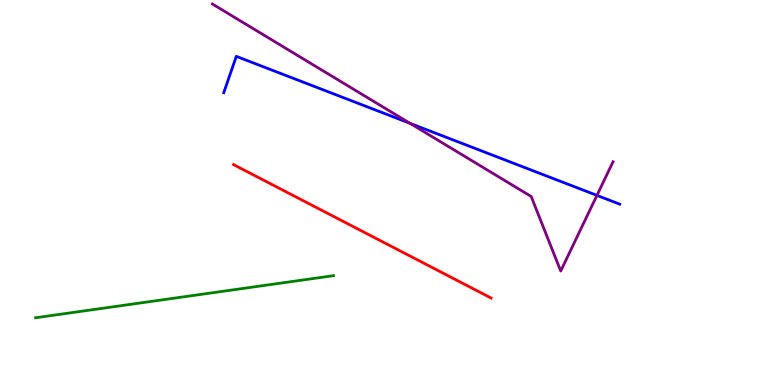[{'lines': ['blue', 'red'], 'intersections': []}, {'lines': ['green', 'red'], 'intersections': []}, {'lines': ['purple', 'red'], 'intersections': []}, {'lines': ['blue', 'green'], 'intersections': []}, {'lines': ['blue', 'purple'], 'intersections': [{'x': 5.29, 'y': 6.8}, {'x': 7.7, 'y': 4.93}]}, {'lines': ['green', 'purple'], 'intersections': []}]